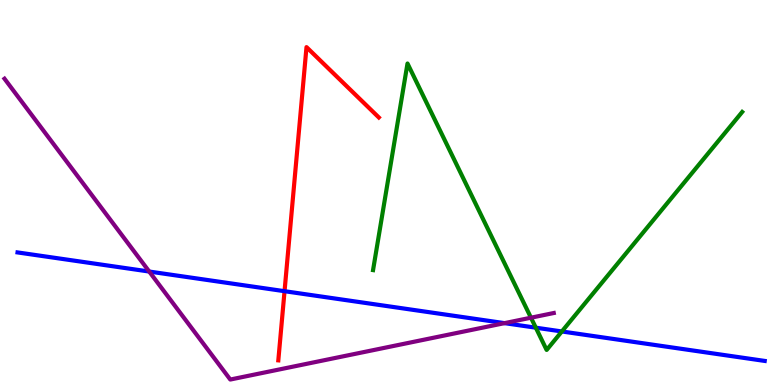[{'lines': ['blue', 'red'], 'intersections': [{'x': 3.67, 'y': 2.44}]}, {'lines': ['green', 'red'], 'intersections': []}, {'lines': ['purple', 'red'], 'intersections': []}, {'lines': ['blue', 'green'], 'intersections': [{'x': 6.91, 'y': 1.49}, {'x': 7.25, 'y': 1.39}]}, {'lines': ['blue', 'purple'], 'intersections': [{'x': 1.93, 'y': 2.95}, {'x': 6.51, 'y': 1.61}]}, {'lines': ['green', 'purple'], 'intersections': [{'x': 6.85, 'y': 1.75}]}]